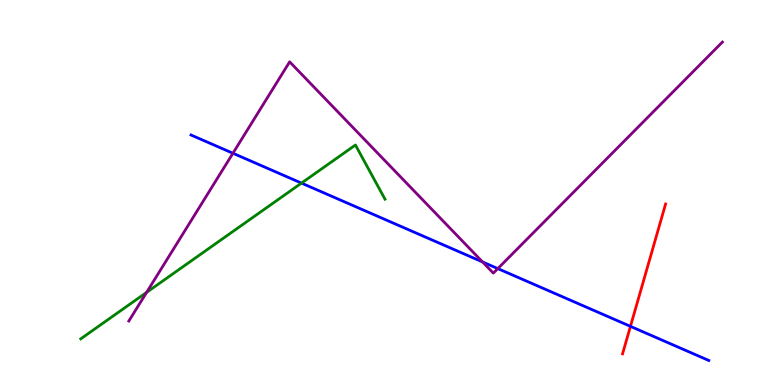[{'lines': ['blue', 'red'], 'intersections': [{'x': 8.13, 'y': 1.52}]}, {'lines': ['green', 'red'], 'intersections': []}, {'lines': ['purple', 'red'], 'intersections': []}, {'lines': ['blue', 'green'], 'intersections': [{'x': 3.89, 'y': 5.24}]}, {'lines': ['blue', 'purple'], 'intersections': [{'x': 3.01, 'y': 6.02}, {'x': 6.23, 'y': 3.2}, {'x': 6.42, 'y': 3.02}]}, {'lines': ['green', 'purple'], 'intersections': [{'x': 1.89, 'y': 2.41}]}]